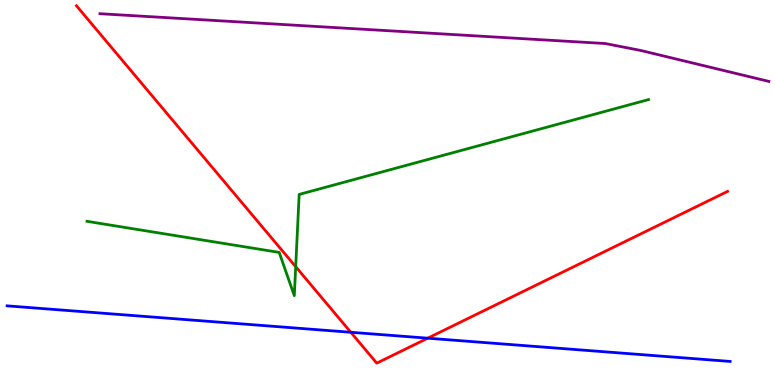[{'lines': ['blue', 'red'], 'intersections': [{'x': 4.53, 'y': 1.37}, {'x': 5.52, 'y': 1.22}]}, {'lines': ['green', 'red'], 'intersections': [{'x': 3.82, 'y': 3.07}]}, {'lines': ['purple', 'red'], 'intersections': []}, {'lines': ['blue', 'green'], 'intersections': []}, {'lines': ['blue', 'purple'], 'intersections': []}, {'lines': ['green', 'purple'], 'intersections': []}]